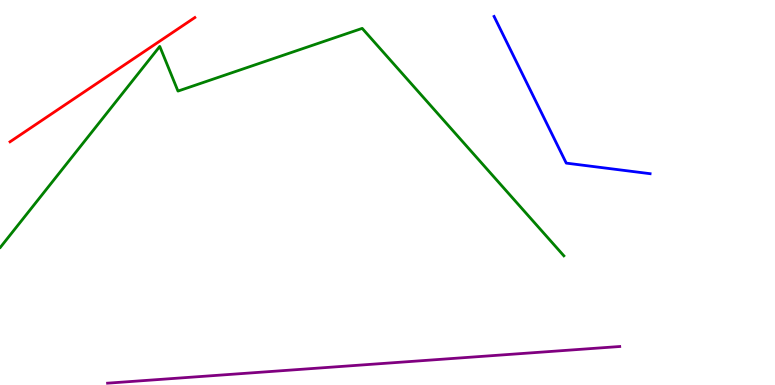[{'lines': ['blue', 'red'], 'intersections': []}, {'lines': ['green', 'red'], 'intersections': []}, {'lines': ['purple', 'red'], 'intersections': []}, {'lines': ['blue', 'green'], 'intersections': []}, {'lines': ['blue', 'purple'], 'intersections': []}, {'lines': ['green', 'purple'], 'intersections': []}]